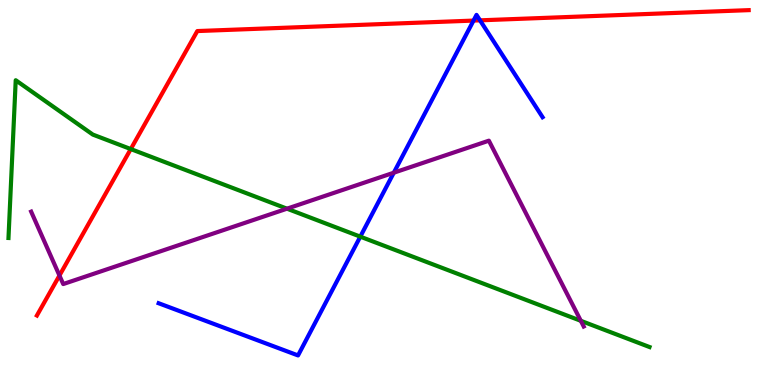[{'lines': ['blue', 'red'], 'intersections': [{'x': 6.11, 'y': 9.47}, {'x': 6.19, 'y': 9.47}]}, {'lines': ['green', 'red'], 'intersections': [{'x': 1.69, 'y': 6.13}]}, {'lines': ['purple', 'red'], 'intersections': [{'x': 0.767, 'y': 2.84}]}, {'lines': ['blue', 'green'], 'intersections': [{'x': 4.65, 'y': 3.85}]}, {'lines': ['blue', 'purple'], 'intersections': [{'x': 5.08, 'y': 5.51}]}, {'lines': ['green', 'purple'], 'intersections': [{'x': 3.7, 'y': 4.58}, {'x': 7.49, 'y': 1.67}]}]